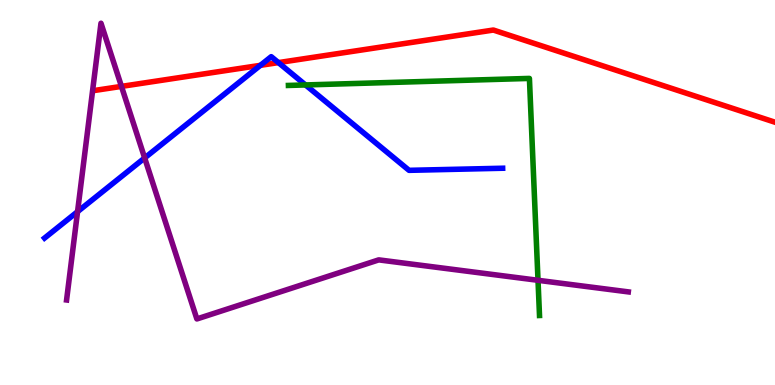[{'lines': ['blue', 'red'], 'intersections': [{'x': 3.36, 'y': 8.3}, {'x': 3.59, 'y': 8.37}]}, {'lines': ['green', 'red'], 'intersections': []}, {'lines': ['purple', 'red'], 'intersections': [{'x': 1.57, 'y': 7.76}]}, {'lines': ['blue', 'green'], 'intersections': [{'x': 3.94, 'y': 7.79}]}, {'lines': ['blue', 'purple'], 'intersections': [{'x': 1.0, 'y': 4.5}, {'x': 1.87, 'y': 5.9}]}, {'lines': ['green', 'purple'], 'intersections': [{'x': 6.94, 'y': 2.72}]}]